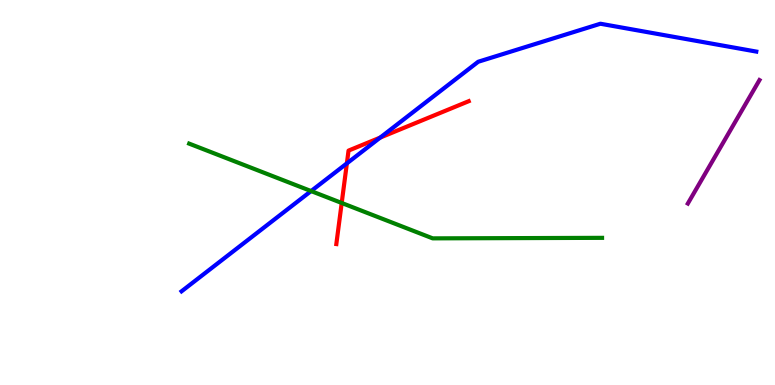[{'lines': ['blue', 'red'], 'intersections': [{'x': 4.48, 'y': 5.76}, {'x': 4.91, 'y': 6.43}]}, {'lines': ['green', 'red'], 'intersections': [{'x': 4.41, 'y': 4.73}]}, {'lines': ['purple', 'red'], 'intersections': []}, {'lines': ['blue', 'green'], 'intersections': [{'x': 4.01, 'y': 5.04}]}, {'lines': ['blue', 'purple'], 'intersections': []}, {'lines': ['green', 'purple'], 'intersections': []}]